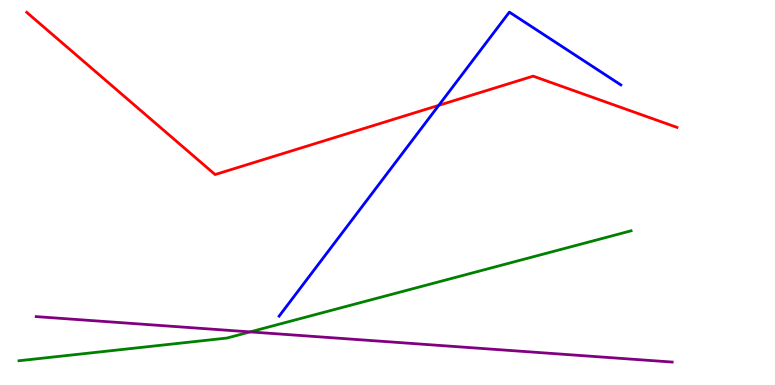[{'lines': ['blue', 'red'], 'intersections': [{'x': 5.66, 'y': 7.26}]}, {'lines': ['green', 'red'], 'intersections': []}, {'lines': ['purple', 'red'], 'intersections': []}, {'lines': ['blue', 'green'], 'intersections': []}, {'lines': ['blue', 'purple'], 'intersections': []}, {'lines': ['green', 'purple'], 'intersections': [{'x': 3.23, 'y': 1.38}]}]